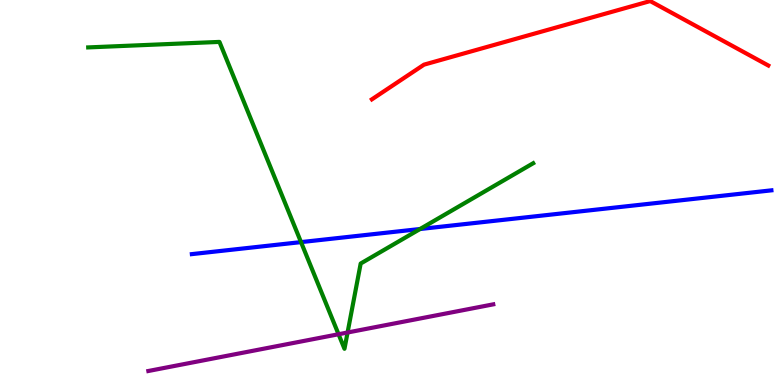[{'lines': ['blue', 'red'], 'intersections': []}, {'lines': ['green', 'red'], 'intersections': []}, {'lines': ['purple', 'red'], 'intersections': []}, {'lines': ['blue', 'green'], 'intersections': [{'x': 3.88, 'y': 3.71}, {'x': 5.42, 'y': 4.05}]}, {'lines': ['blue', 'purple'], 'intersections': []}, {'lines': ['green', 'purple'], 'intersections': [{'x': 4.37, 'y': 1.32}, {'x': 4.48, 'y': 1.36}]}]